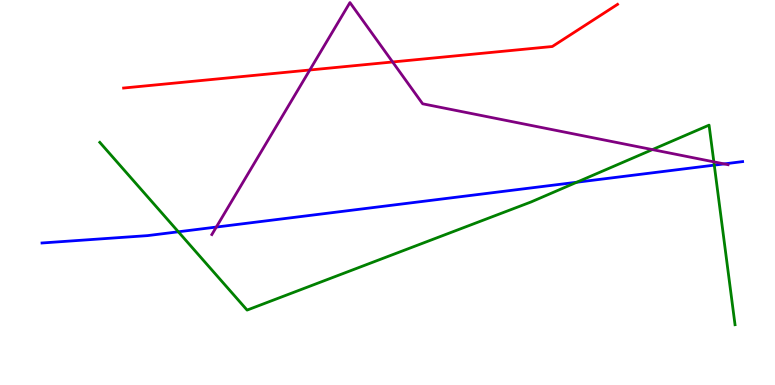[{'lines': ['blue', 'red'], 'intersections': []}, {'lines': ['green', 'red'], 'intersections': []}, {'lines': ['purple', 'red'], 'intersections': [{'x': 4.0, 'y': 8.18}, {'x': 5.07, 'y': 8.39}]}, {'lines': ['blue', 'green'], 'intersections': [{'x': 2.3, 'y': 3.98}, {'x': 7.44, 'y': 5.27}, {'x': 9.22, 'y': 5.71}]}, {'lines': ['blue', 'purple'], 'intersections': [{'x': 2.79, 'y': 4.1}, {'x': 9.34, 'y': 5.74}]}, {'lines': ['green', 'purple'], 'intersections': [{'x': 8.42, 'y': 6.11}, {'x': 9.21, 'y': 5.8}]}]